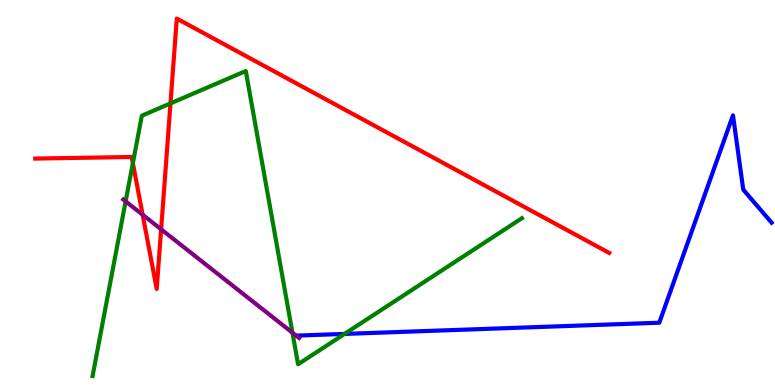[{'lines': ['blue', 'red'], 'intersections': []}, {'lines': ['green', 'red'], 'intersections': [{'x': 1.71, 'y': 5.76}, {'x': 2.2, 'y': 7.31}]}, {'lines': ['purple', 'red'], 'intersections': [{'x': 1.84, 'y': 4.42}, {'x': 2.08, 'y': 4.04}]}, {'lines': ['blue', 'green'], 'intersections': [{'x': 4.45, 'y': 1.33}]}, {'lines': ['blue', 'purple'], 'intersections': []}, {'lines': ['green', 'purple'], 'intersections': [{'x': 1.62, 'y': 4.77}, {'x': 3.77, 'y': 1.36}]}]